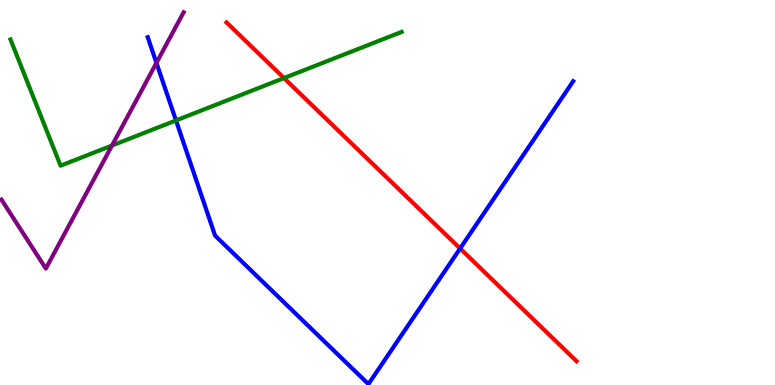[{'lines': ['blue', 'red'], 'intersections': [{'x': 5.94, 'y': 3.55}]}, {'lines': ['green', 'red'], 'intersections': [{'x': 3.66, 'y': 7.97}]}, {'lines': ['purple', 'red'], 'intersections': []}, {'lines': ['blue', 'green'], 'intersections': [{'x': 2.27, 'y': 6.87}]}, {'lines': ['blue', 'purple'], 'intersections': [{'x': 2.02, 'y': 8.37}]}, {'lines': ['green', 'purple'], 'intersections': [{'x': 1.45, 'y': 6.22}]}]